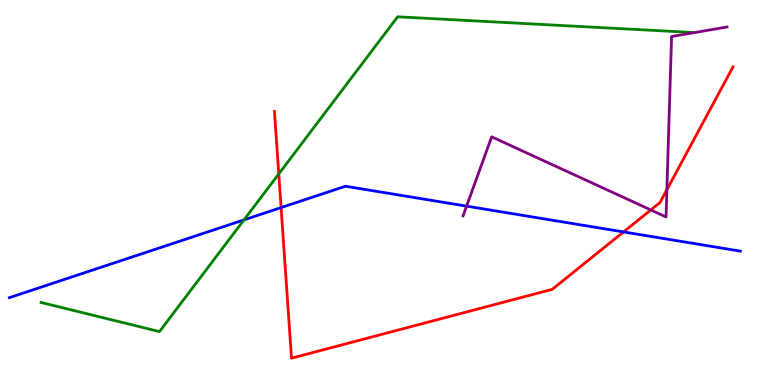[{'lines': ['blue', 'red'], 'intersections': [{'x': 3.63, 'y': 4.61}, {'x': 8.05, 'y': 3.98}]}, {'lines': ['green', 'red'], 'intersections': [{'x': 3.6, 'y': 5.48}]}, {'lines': ['purple', 'red'], 'intersections': [{'x': 8.4, 'y': 4.55}, {'x': 8.6, 'y': 5.07}]}, {'lines': ['blue', 'green'], 'intersections': [{'x': 3.15, 'y': 4.29}]}, {'lines': ['blue', 'purple'], 'intersections': [{'x': 6.02, 'y': 4.65}]}, {'lines': ['green', 'purple'], 'intersections': []}]